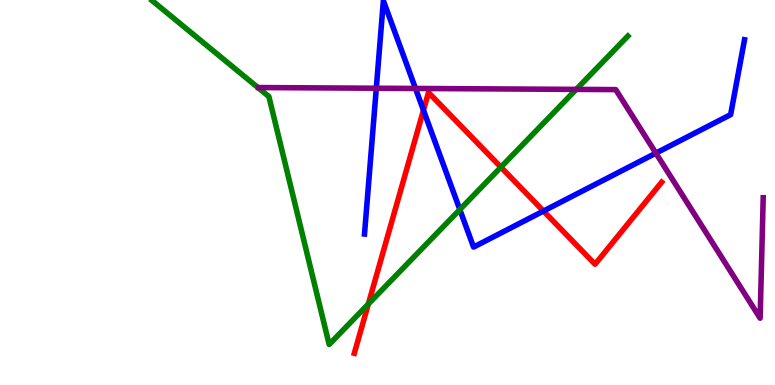[{'lines': ['blue', 'red'], 'intersections': [{'x': 5.46, 'y': 7.14}, {'x': 7.01, 'y': 4.52}]}, {'lines': ['green', 'red'], 'intersections': [{'x': 4.75, 'y': 2.1}, {'x': 6.46, 'y': 5.66}]}, {'lines': ['purple', 'red'], 'intersections': []}, {'lines': ['blue', 'green'], 'intersections': [{'x': 5.93, 'y': 4.56}]}, {'lines': ['blue', 'purple'], 'intersections': [{'x': 4.86, 'y': 7.71}, {'x': 5.36, 'y': 7.7}, {'x': 8.46, 'y': 6.02}]}, {'lines': ['green', 'purple'], 'intersections': [{'x': 7.44, 'y': 7.68}]}]